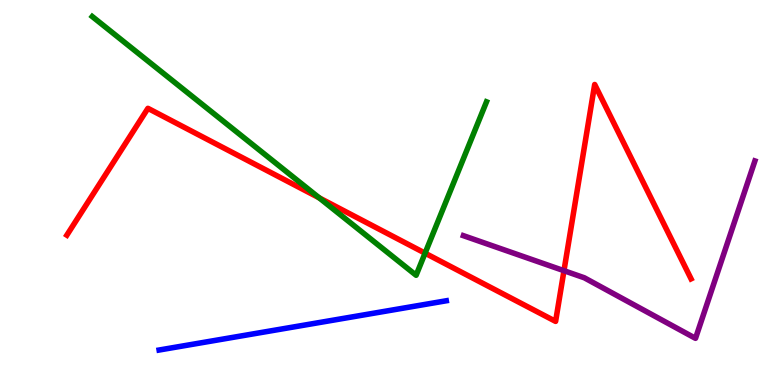[{'lines': ['blue', 'red'], 'intersections': []}, {'lines': ['green', 'red'], 'intersections': [{'x': 4.12, 'y': 4.86}, {'x': 5.48, 'y': 3.42}]}, {'lines': ['purple', 'red'], 'intersections': [{'x': 7.28, 'y': 2.97}]}, {'lines': ['blue', 'green'], 'intersections': []}, {'lines': ['blue', 'purple'], 'intersections': []}, {'lines': ['green', 'purple'], 'intersections': []}]